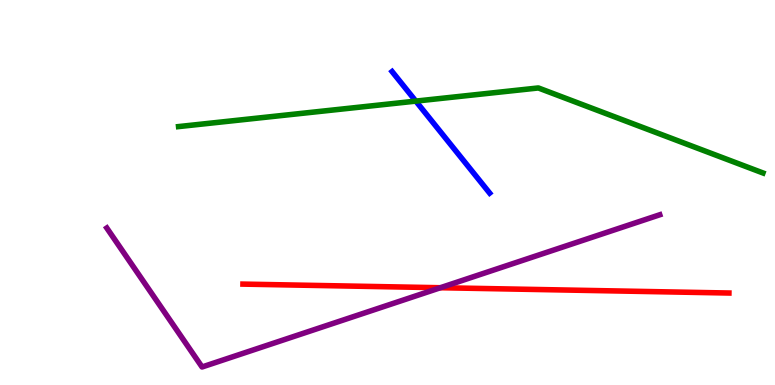[{'lines': ['blue', 'red'], 'intersections': []}, {'lines': ['green', 'red'], 'intersections': []}, {'lines': ['purple', 'red'], 'intersections': [{'x': 5.68, 'y': 2.53}]}, {'lines': ['blue', 'green'], 'intersections': [{'x': 5.37, 'y': 7.37}]}, {'lines': ['blue', 'purple'], 'intersections': []}, {'lines': ['green', 'purple'], 'intersections': []}]